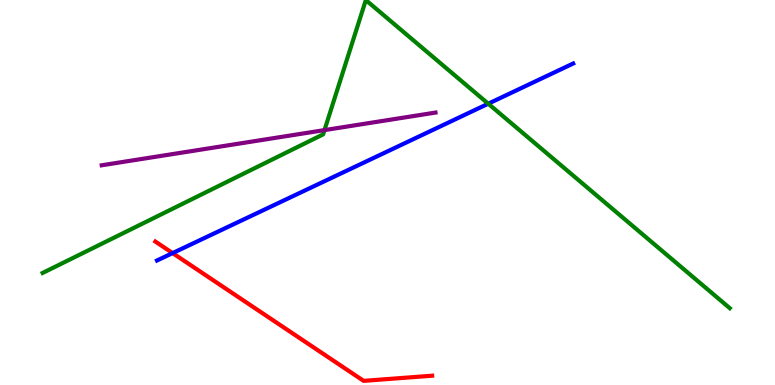[{'lines': ['blue', 'red'], 'intersections': [{'x': 2.23, 'y': 3.43}]}, {'lines': ['green', 'red'], 'intersections': []}, {'lines': ['purple', 'red'], 'intersections': []}, {'lines': ['blue', 'green'], 'intersections': [{'x': 6.3, 'y': 7.31}]}, {'lines': ['blue', 'purple'], 'intersections': []}, {'lines': ['green', 'purple'], 'intersections': [{'x': 4.19, 'y': 6.62}]}]